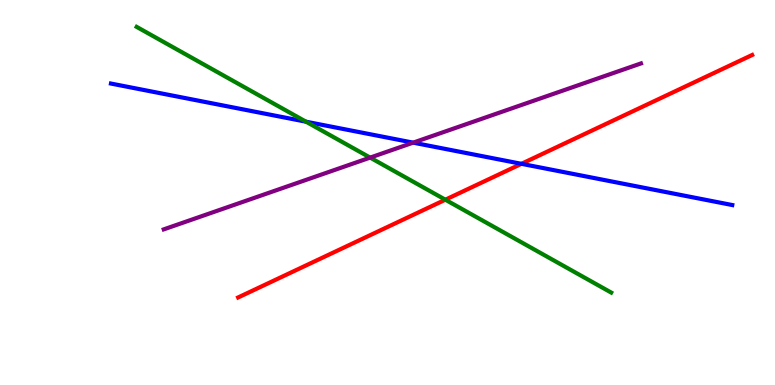[{'lines': ['blue', 'red'], 'intersections': [{'x': 6.73, 'y': 5.74}]}, {'lines': ['green', 'red'], 'intersections': [{'x': 5.75, 'y': 4.81}]}, {'lines': ['purple', 'red'], 'intersections': []}, {'lines': ['blue', 'green'], 'intersections': [{'x': 3.95, 'y': 6.84}]}, {'lines': ['blue', 'purple'], 'intersections': [{'x': 5.33, 'y': 6.29}]}, {'lines': ['green', 'purple'], 'intersections': [{'x': 4.78, 'y': 5.91}]}]